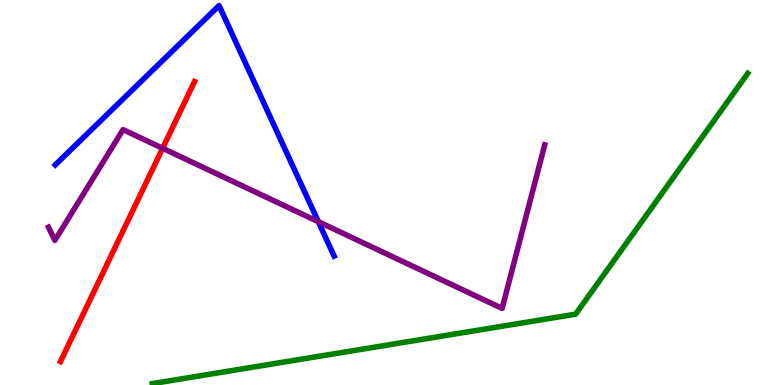[{'lines': ['blue', 'red'], 'intersections': []}, {'lines': ['green', 'red'], 'intersections': []}, {'lines': ['purple', 'red'], 'intersections': [{'x': 2.1, 'y': 6.15}]}, {'lines': ['blue', 'green'], 'intersections': []}, {'lines': ['blue', 'purple'], 'intersections': [{'x': 4.11, 'y': 4.24}]}, {'lines': ['green', 'purple'], 'intersections': []}]